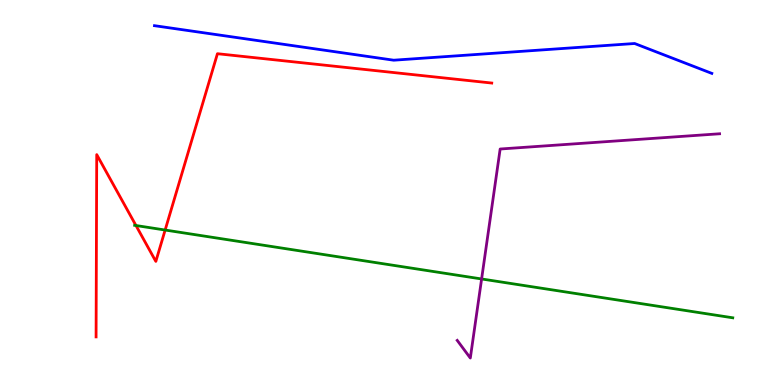[{'lines': ['blue', 'red'], 'intersections': []}, {'lines': ['green', 'red'], 'intersections': [{'x': 1.75, 'y': 4.14}, {'x': 2.13, 'y': 4.03}]}, {'lines': ['purple', 'red'], 'intersections': []}, {'lines': ['blue', 'green'], 'intersections': []}, {'lines': ['blue', 'purple'], 'intersections': []}, {'lines': ['green', 'purple'], 'intersections': [{'x': 6.21, 'y': 2.75}]}]